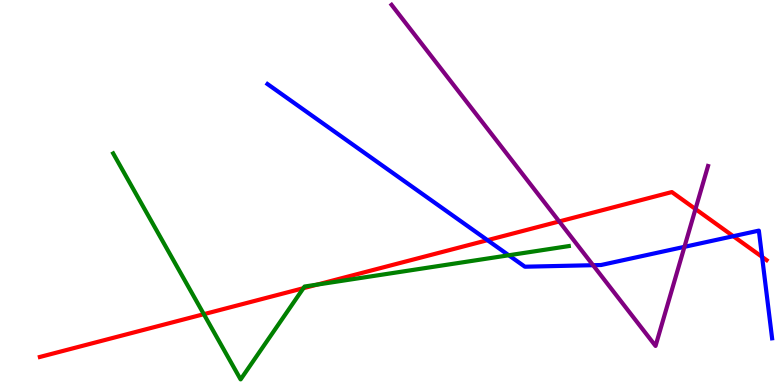[{'lines': ['blue', 'red'], 'intersections': [{'x': 6.29, 'y': 3.76}, {'x': 9.46, 'y': 3.86}, {'x': 9.83, 'y': 3.33}]}, {'lines': ['green', 'red'], 'intersections': [{'x': 2.63, 'y': 1.84}, {'x': 3.91, 'y': 2.51}, {'x': 4.09, 'y': 2.61}]}, {'lines': ['purple', 'red'], 'intersections': [{'x': 7.22, 'y': 4.25}, {'x': 8.97, 'y': 4.57}]}, {'lines': ['blue', 'green'], 'intersections': [{'x': 6.56, 'y': 3.37}]}, {'lines': ['blue', 'purple'], 'intersections': [{'x': 7.65, 'y': 3.11}, {'x': 8.83, 'y': 3.59}]}, {'lines': ['green', 'purple'], 'intersections': []}]